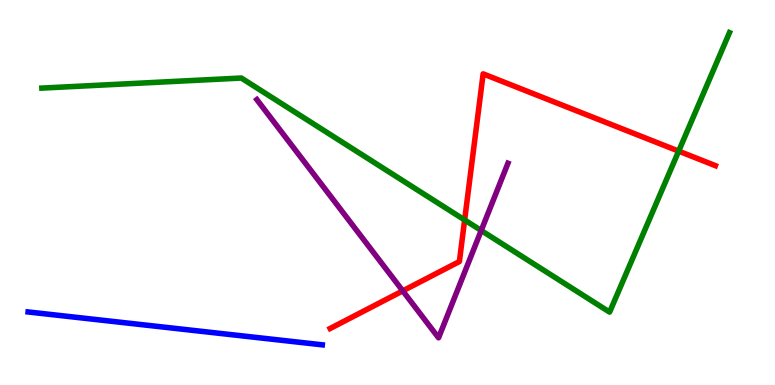[{'lines': ['blue', 'red'], 'intersections': []}, {'lines': ['green', 'red'], 'intersections': [{'x': 6.0, 'y': 4.29}, {'x': 8.76, 'y': 6.07}]}, {'lines': ['purple', 'red'], 'intersections': [{'x': 5.2, 'y': 2.44}]}, {'lines': ['blue', 'green'], 'intersections': []}, {'lines': ['blue', 'purple'], 'intersections': []}, {'lines': ['green', 'purple'], 'intersections': [{'x': 6.21, 'y': 4.01}]}]